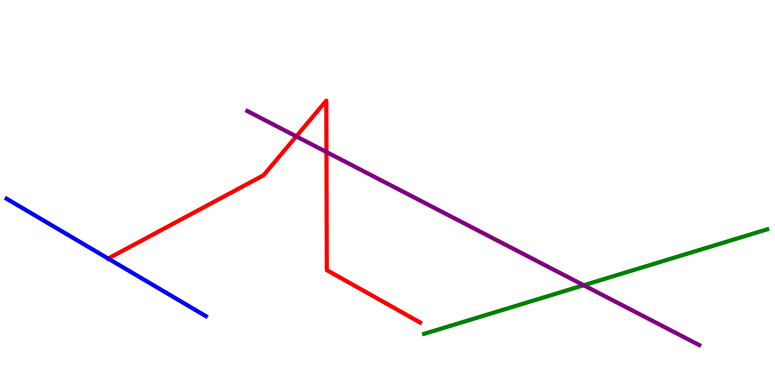[{'lines': ['blue', 'red'], 'intersections': [{'x': 1.4, 'y': 3.28}]}, {'lines': ['green', 'red'], 'intersections': []}, {'lines': ['purple', 'red'], 'intersections': [{'x': 3.82, 'y': 6.46}, {'x': 4.21, 'y': 6.05}]}, {'lines': ['blue', 'green'], 'intersections': []}, {'lines': ['blue', 'purple'], 'intersections': []}, {'lines': ['green', 'purple'], 'intersections': [{'x': 7.53, 'y': 2.59}]}]